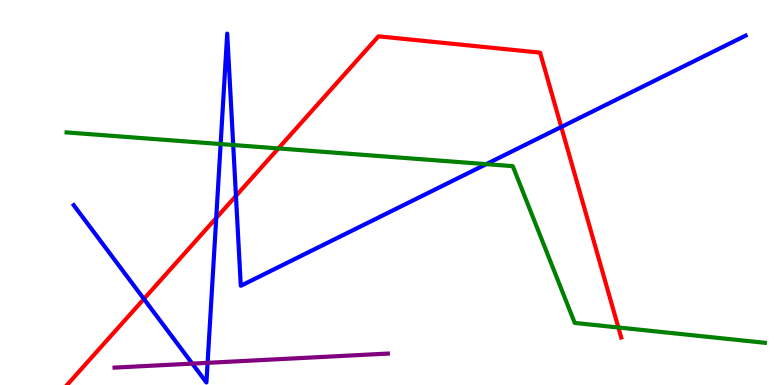[{'lines': ['blue', 'red'], 'intersections': [{'x': 1.86, 'y': 2.24}, {'x': 2.79, 'y': 4.34}, {'x': 3.04, 'y': 4.91}, {'x': 7.24, 'y': 6.7}]}, {'lines': ['green', 'red'], 'intersections': [{'x': 3.59, 'y': 6.14}, {'x': 7.98, 'y': 1.49}]}, {'lines': ['purple', 'red'], 'intersections': []}, {'lines': ['blue', 'green'], 'intersections': [{'x': 2.85, 'y': 6.26}, {'x': 3.01, 'y': 6.23}, {'x': 6.27, 'y': 5.74}]}, {'lines': ['blue', 'purple'], 'intersections': [{'x': 2.48, 'y': 0.555}, {'x': 2.68, 'y': 0.576}]}, {'lines': ['green', 'purple'], 'intersections': []}]